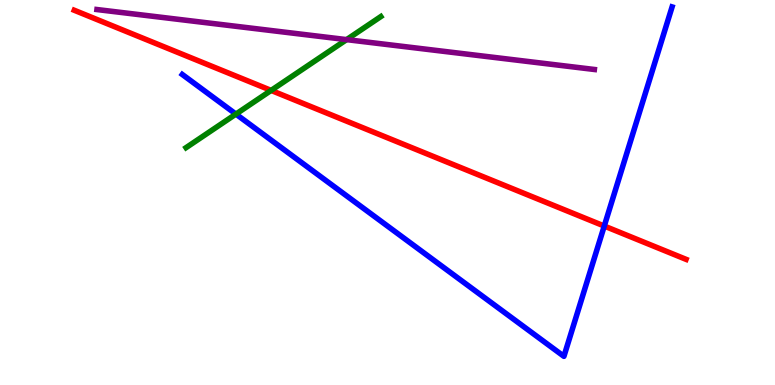[{'lines': ['blue', 'red'], 'intersections': [{'x': 7.8, 'y': 4.13}]}, {'lines': ['green', 'red'], 'intersections': [{'x': 3.5, 'y': 7.65}]}, {'lines': ['purple', 'red'], 'intersections': []}, {'lines': ['blue', 'green'], 'intersections': [{'x': 3.04, 'y': 7.04}]}, {'lines': ['blue', 'purple'], 'intersections': []}, {'lines': ['green', 'purple'], 'intersections': [{'x': 4.47, 'y': 8.97}]}]